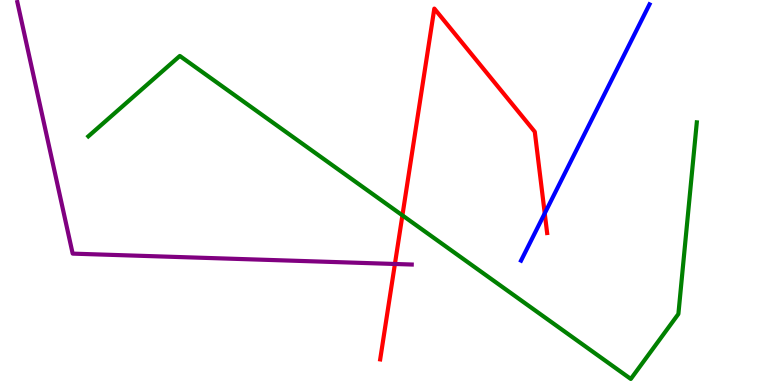[{'lines': ['blue', 'red'], 'intersections': [{'x': 7.03, 'y': 4.46}]}, {'lines': ['green', 'red'], 'intersections': [{'x': 5.19, 'y': 4.41}]}, {'lines': ['purple', 'red'], 'intersections': [{'x': 5.1, 'y': 3.14}]}, {'lines': ['blue', 'green'], 'intersections': []}, {'lines': ['blue', 'purple'], 'intersections': []}, {'lines': ['green', 'purple'], 'intersections': []}]